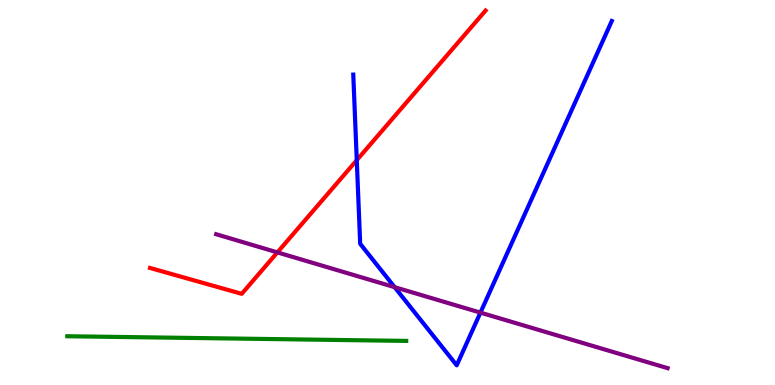[{'lines': ['blue', 'red'], 'intersections': [{'x': 4.6, 'y': 5.84}]}, {'lines': ['green', 'red'], 'intersections': []}, {'lines': ['purple', 'red'], 'intersections': [{'x': 3.58, 'y': 3.44}]}, {'lines': ['blue', 'green'], 'intersections': []}, {'lines': ['blue', 'purple'], 'intersections': [{'x': 5.09, 'y': 2.54}, {'x': 6.2, 'y': 1.88}]}, {'lines': ['green', 'purple'], 'intersections': []}]